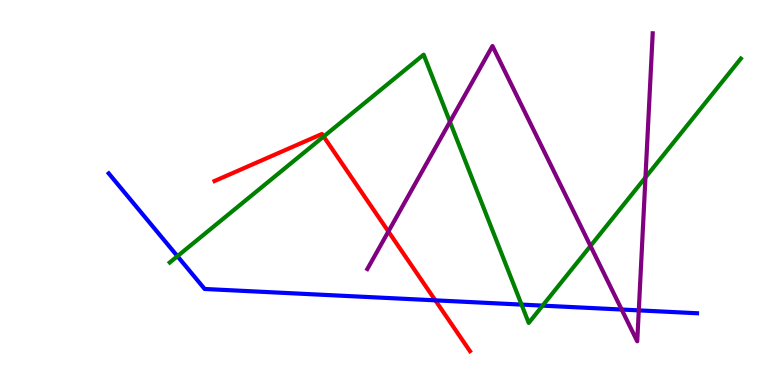[{'lines': ['blue', 'red'], 'intersections': [{'x': 5.62, 'y': 2.2}]}, {'lines': ['green', 'red'], 'intersections': [{'x': 4.18, 'y': 6.45}]}, {'lines': ['purple', 'red'], 'intersections': [{'x': 5.01, 'y': 3.99}]}, {'lines': ['blue', 'green'], 'intersections': [{'x': 2.29, 'y': 3.35}, {'x': 6.73, 'y': 2.09}, {'x': 7.0, 'y': 2.06}]}, {'lines': ['blue', 'purple'], 'intersections': [{'x': 8.02, 'y': 1.96}, {'x': 8.24, 'y': 1.94}]}, {'lines': ['green', 'purple'], 'intersections': [{'x': 5.81, 'y': 6.84}, {'x': 7.62, 'y': 3.61}, {'x': 8.33, 'y': 5.39}]}]